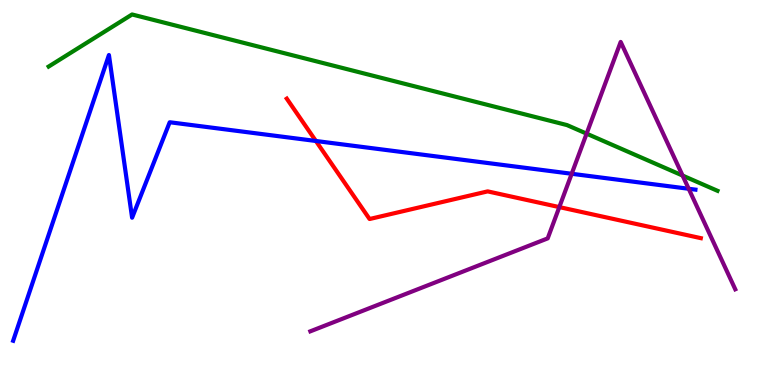[{'lines': ['blue', 'red'], 'intersections': [{'x': 4.08, 'y': 6.34}]}, {'lines': ['green', 'red'], 'intersections': []}, {'lines': ['purple', 'red'], 'intersections': [{'x': 7.22, 'y': 4.62}]}, {'lines': ['blue', 'green'], 'intersections': []}, {'lines': ['blue', 'purple'], 'intersections': [{'x': 7.38, 'y': 5.49}, {'x': 8.89, 'y': 5.1}]}, {'lines': ['green', 'purple'], 'intersections': [{'x': 7.57, 'y': 6.53}, {'x': 8.81, 'y': 5.44}]}]